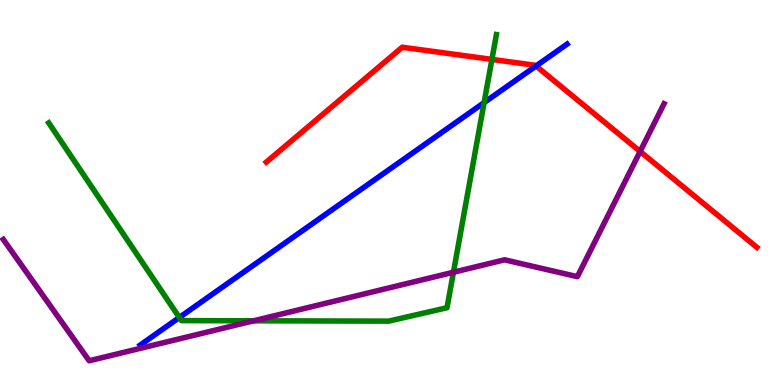[{'lines': ['blue', 'red'], 'intersections': [{'x': 6.92, 'y': 8.29}]}, {'lines': ['green', 'red'], 'intersections': [{'x': 6.35, 'y': 8.46}]}, {'lines': ['purple', 'red'], 'intersections': [{'x': 8.26, 'y': 6.07}]}, {'lines': ['blue', 'green'], 'intersections': [{'x': 2.31, 'y': 1.75}, {'x': 6.25, 'y': 7.33}]}, {'lines': ['blue', 'purple'], 'intersections': []}, {'lines': ['green', 'purple'], 'intersections': [{'x': 3.27, 'y': 1.67}, {'x': 5.85, 'y': 2.93}]}]